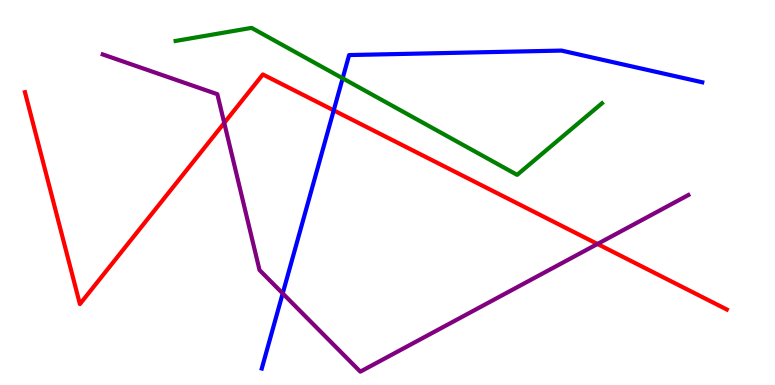[{'lines': ['blue', 'red'], 'intersections': [{'x': 4.31, 'y': 7.13}]}, {'lines': ['green', 'red'], 'intersections': []}, {'lines': ['purple', 'red'], 'intersections': [{'x': 2.89, 'y': 6.81}, {'x': 7.71, 'y': 3.66}]}, {'lines': ['blue', 'green'], 'intersections': [{'x': 4.42, 'y': 7.97}]}, {'lines': ['blue', 'purple'], 'intersections': [{'x': 3.65, 'y': 2.38}]}, {'lines': ['green', 'purple'], 'intersections': []}]